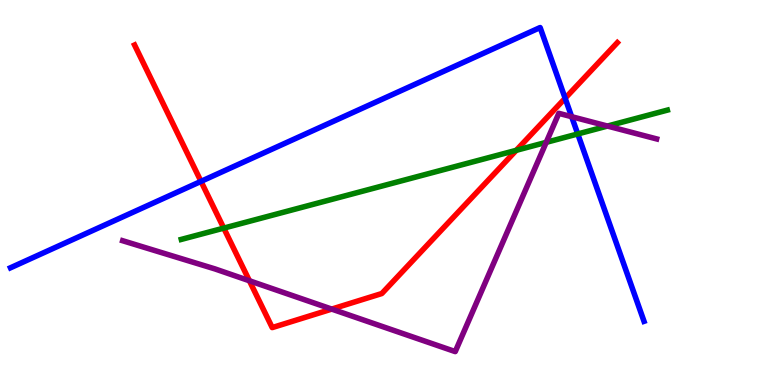[{'lines': ['blue', 'red'], 'intersections': [{'x': 2.59, 'y': 5.29}, {'x': 7.29, 'y': 7.45}]}, {'lines': ['green', 'red'], 'intersections': [{'x': 2.89, 'y': 4.07}, {'x': 6.66, 'y': 6.1}]}, {'lines': ['purple', 'red'], 'intersections': [{'x': 3.22, 'y': 2.71}, {'x': 4.28, 'y': 1.97}]}, {'lines': ['blue', 'green'], 'intersections': [{'x': 7.46, 'y': 6.52}]}, {'lines': ['blue', 'purple'], 'intersections': [{'x': 7.38, 'y': 6.97}]}, {'lines': ['green', 'purple'], 'intersections': [{'x': 7.05, 'y': 6.3}, {'x': 7.84, 'y': 6.73}]}]